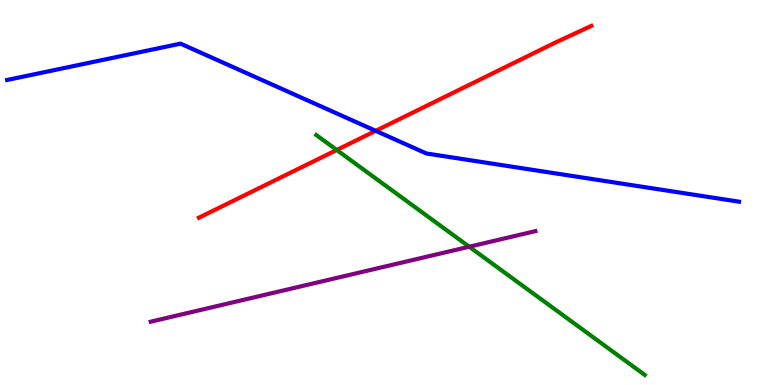[{'lines': ['blue', 'red'], 'intersections': [{'x': 4.85, 'y': 6.6}]}, {'lines': ['green', 'red'], 'intersections': [{'x': 4.34, 'y': 6.1}]}, {'lines': ['purple', 'red'], 'intersections': []}, {'lines': ['blue', 'green'], 'intersections': []}, {'lines': ['blue', 'purple'], 'intersections': []}, {'lines': ['green', 'purple'], 'intersections': [{'x': 6.05, 'y': 3.59}]}]